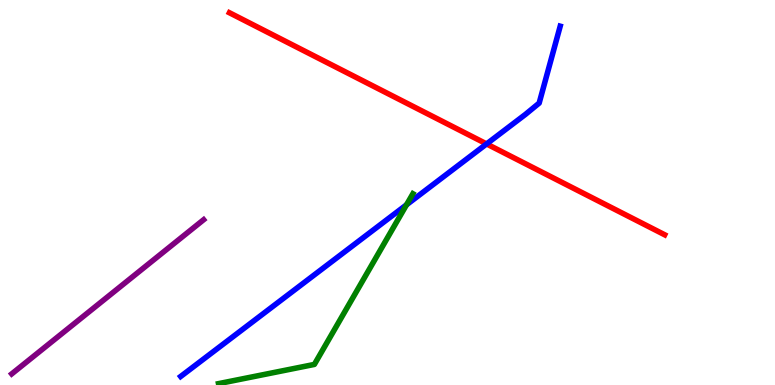[{'lines': ['blue', 'red'], 'intersections': [{'x': 6.28, 'y': 6.26}]}, {'lines': ['green', 'red'], 'intersections': []}, {'lines': ['purple', 'red'], 'intersections': []}, {'lines': ['blue', 'green'], 'intersections': [{'x': 5.25, 'y': 4.68}]}, {'lines': ['blue', 'purple'], 'intersections': []}, {'lines': ['green', 'purple'], 'intersections': []}]